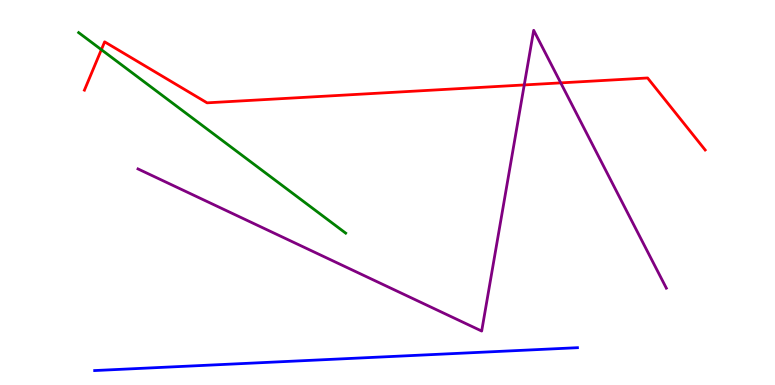[{'lines': ['blue', 'red'], 'intersections': []}, {'lines': ['green', 'red'], 'intersections': [{'x': 1.31, 'y': 8.71}]}, {'lines': ['purple', 'red'], 'intersections': [{'x': 6.76, 'y': 7.79}, {'x': 7.24, 'y': 7.85}]}, {'lines': ['blue', 'green'], 'intersections': []}, {'lines': ['blue', 'purple'], 'intersections': []}, {'lines': ['green', 'purple'], 'intersections': []}]